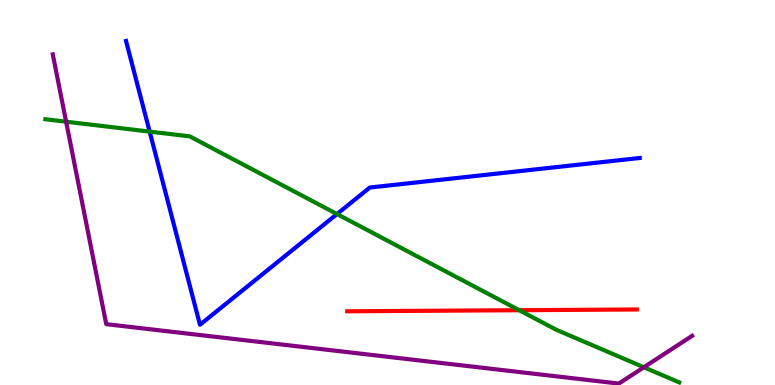[{'lines': ['blue', 'red'], 'intersections': []}, {'lines': ['green', 'red'], 'intersections': [{'x': 6.7, 'y': 1.94}]}, {'lines': ['purple', 'red'], 'intersections': []}, {'lines': ['blue', 'green'], 'intersections': [{'x': 1.93, 'y': 6.58}, {'x': 4.35, 'y': 4.44}]}, {'lines': ['blue', 'purple'], 'intersections': []}, {'lines': ['green', 'purple'], 'intersections': [{'x': 0.853, 'y': 6.84}, {'x': 8.31, 'y': 0.461}]}]